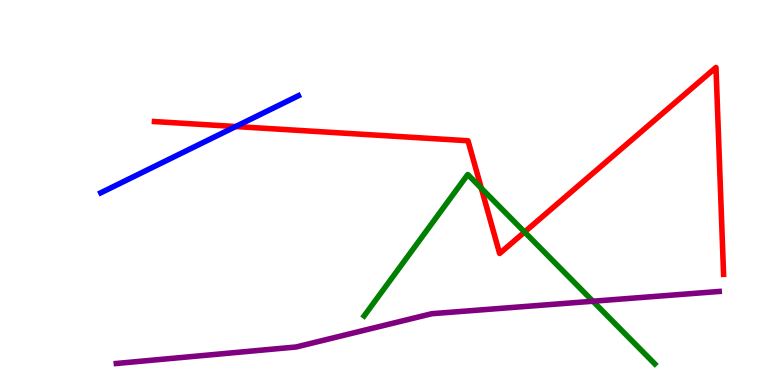[{'lines': ['blue', 'red'], 'intersections': [{'x': 3.04, 'y': 6.71}]}, {'lines': ['green', 'red'], 'intersections': [{'x': 6.21, 'y': 5.11}, {'x': 6.77, 'y': 3.97}]}, {'lines': ['purple', 'red'], 'intersections': []}, {'lines': ['blue', 'green'], 'intersections': []}, {'lines': ['blue', 'purple'], 'intersections': []}, {'lines': ['green', 'purple'], 'intersections': [{'x': 7.65, 'y': 2.18}]}]